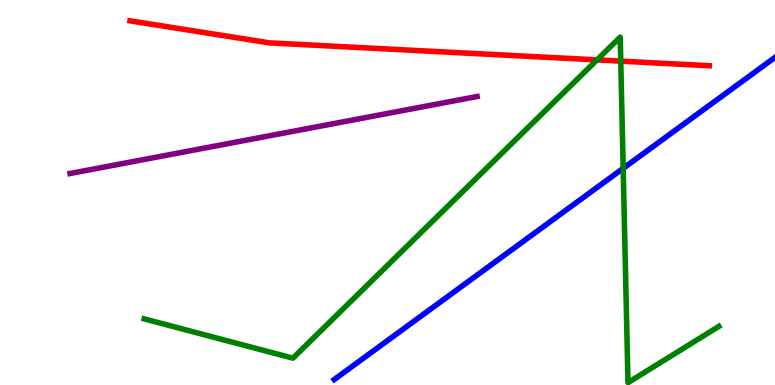[{'lines': ['blue', 'red'], 'intersections': []}, {'lines': ['green', 'red'], 'intersections': [{'x': 7.7, 'y': 8.44}, {'x': 8.01, 'y': 8.41}]}, {'lines': ['purple', 'red'], 'intersections': []}, {'lines': ['blue', 'green'], 'intersections': [{'x': 8.04, 'y': 5.63}]}, {'lines': ['blue', 'purple'], 'intersections': []}, {'lines': ['green', 'purple'], 'intersections': []}]